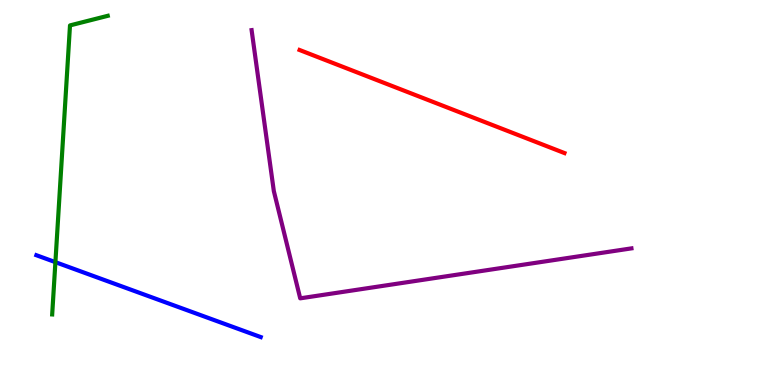[{'lines': ['blue', 'red'], 'intersections': []}, {'lines': ['green', 'red'], 'intersections': []}, {'lines': ['purple', 'red'], 'intersections': []}, {'lines': ['blue', 'green'], 'intersections': [{'x': 0.715, 'y': 3.19}]}, {'lines': ['blue', 'purple'], 'intersections': []}, {'lines': ['green', 'purple'], 'intersections': []}]